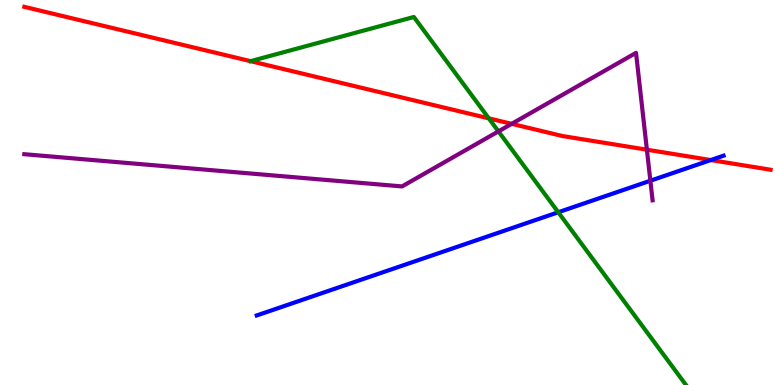[{'lines': ['blue', 'red'], 'intersections': [{'x': 9.17, 'y': 5.84}]}, {'lines': ['green', 'red'], 'intersections': [{'x': 6.31, 'y': 6.93}]}, {'lines': ['purple', 'red'], 'intersections': [{'x': 6.6, 'y': 6.78}, {'x': 8.35, 'y': 6.11}]}, {'lines': ['blue', 'green'], 'intersections': [{'x': 7.2, 'y': 4.49}]}, {'lines': ['blue', 'purple'], 'intersections': [{'x': 8.39, 'y': 5.31}]}, {'lines': ['green', 'purple'], 'intersections': [{'x': 6.43, 'y': 6.59}]}]